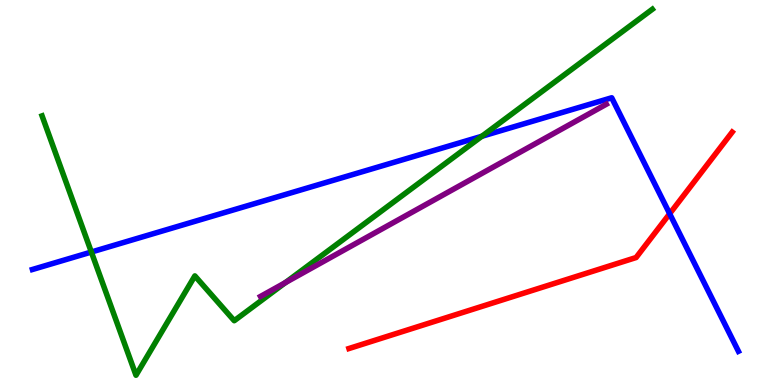[{'lines': ['blue', 'red'], 'intersections': [{'x': 8.64, 'y': 4.45}]}, {'lines': ['green', 'red'], 'intersections': []}, {'lines': ['purple', 'red'], 'intersections': []}, {'lines': ['blue', 'green'], 'intersections': [{'x': 1.18, 'y': 3.45}, {'x': 6.22, 'y': 6.46}]}, {'lines': ['blue', 'purple'], 'intersections': []}, {'lines': ['green', 'purple'], 'intersections': [{'x': 3.68, 'y': 2.66}]}]